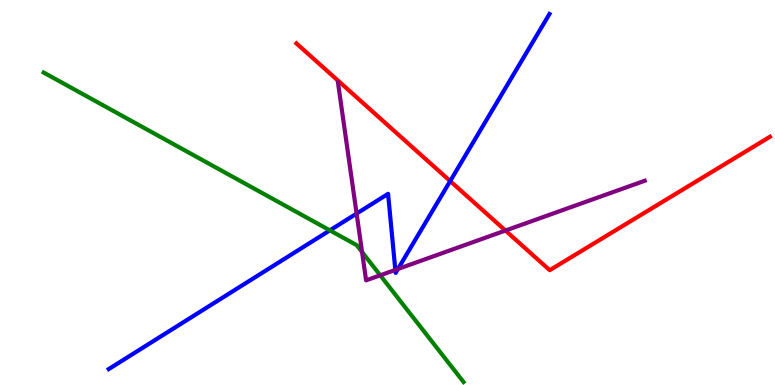[{'lines': ['blue', 'red'], 'intersections': [{'x': 5.81, 'y': 5.3}]}, {'lines': ['green', 'red'], 'intersections': []}, {'lines': ['purple', 'red'], 'intersections': [{'x': 6.52, 'y': 4.01}]}, {'lines': ['blue', 'green'], 'intersections': [{'x': 4.26, 'y': 4.02}]}, {'lines': ['blue', 'purple'], 'intersections': [{'x': 4.6, 'y': 4.45}, {'x': 5.1, 'y': 2.99}, {'x': 5.13, 'y': 3.01}]}, {'lines': ['green', 'purple'], 'intersections': [{'x': 4.67, 'y': 3.45}, {'x': 4.91, 'y': 2.85}]}]